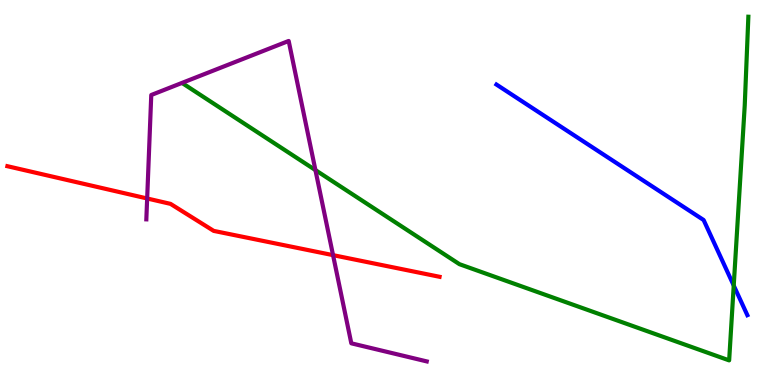[{'lines': ['blue', 'red'], 'intersections': []}, {'lines': ['green', 'red'], 'intersections': []}, {'lines': ['purple', 'red'], 'intersections': [{'x': 1.9, 'y': 4.84}, {'x': 4.3, 'y': 3.37}]}, {'lines': ['blue', 'green'], 'intersections': [{'x': 9.47, 'y': 2.58}]}, {'lines': ['blue', 'purple'], 'intersections': []}, {'lines': ['green', 'purple'], 'intersections': [{'x': 4.07, 'y': 5.58}]}]